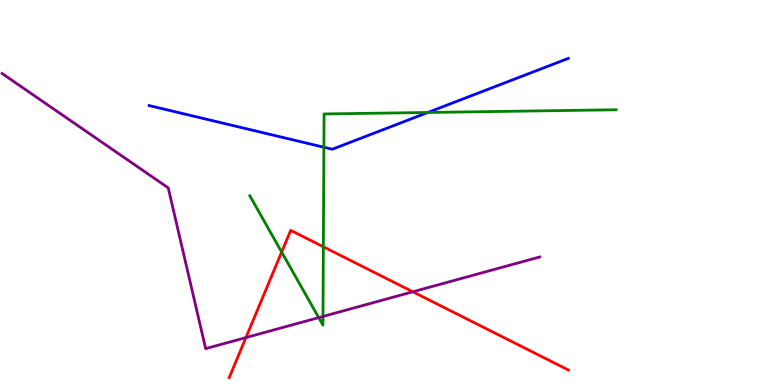[{'lines': ['blue', 'red'], 'intersections': []}, {'lines': ['green', 'red'], 'intersections': [{'x': 3.63, 'y': 3.45}, {'x': 4.17, 'y': 3.59}]}, {'lines': ['purple', 'red'], 'intersections': [{'x': 3.17, 'y': 1.23}, {'x': 5.33, 'y': 2.42}]}, {'lines': ['blue', 'green'], 'intersections': [{'x': 4.18, 'y': 6.18}, {'x': 5.52, 'y': 7.08}]}, {'lines': ['blue', 'purple'], 'intersections': []}, {'lines': ['green', 'purple'], 'intersections': [{'x': 4.11, 'y': 1.75}, {'x': 4.17, 'y': 1.78}]}]